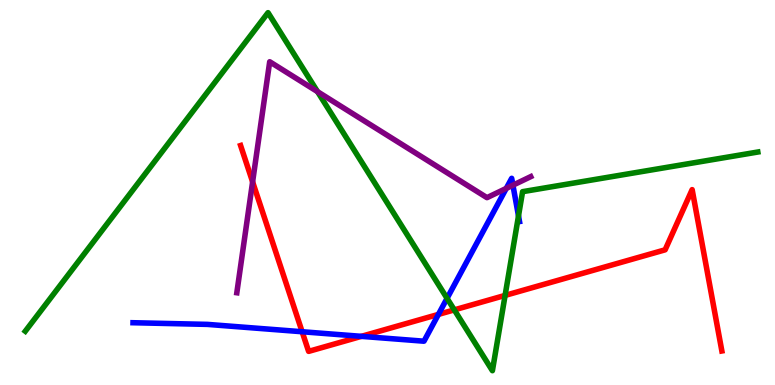[{'lines': ['blue', 'red'], 'intersections': [{'x': 3.9, 'y': 1.38}, {'x': 4.66, 'y': 1.26}, {'x': 5.66, 'y': 1.83}]}, {'lines': ['green', 'red'], 'intersections': [{'x': 5.86, 'y': 1.95}, {'x': 6.52, 'y': 2.33}]}, {'lines': ['purple', 'red'], 'intersections': [{'x': 3.26, 'y': 5.28}]}, {'lines': ['blue', 'green'], 'intersections': [{'x': 5.77, 'y': 2.25}, {'x': 6.69, 'y': 4.39}]}, {'lines': ['blue', 'purple'], 'intersections': [{'x': 6.53, 'y': 5.11}, {'x': 6.62, 'y': 5.19}]}, {'lines': ['green', 'purple'], 'intersections': [{'x': 4.1, 'y': 7.62}]}]